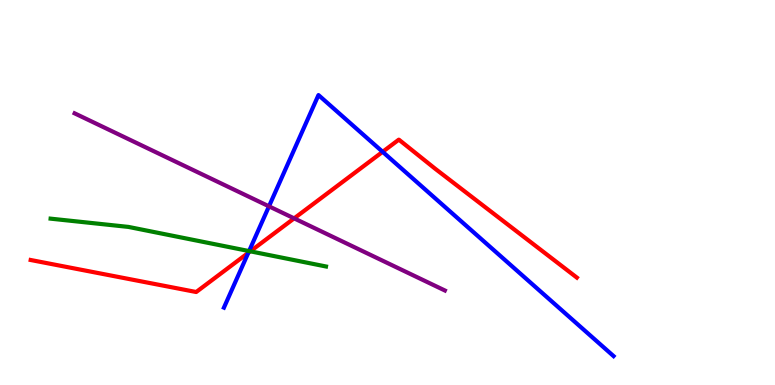[{'lines': ['blue', 'red'], 'intersections': [{'x': 3.2, 'y': 3.43}, {'x': 4.94, 'y': 6.06}]}, {'lines': ['green', 'red'], 'intersections': [{'x': 3.23, 'y': 3.47}]}, {'lines': ['purple', 'red'], 'intersections': [{'x': 3.8, 'y': 4.33}]}, {'lines': ['blue', 'green'], 'intersections': [{'x': 3.21, 'y': 3.48}]}, {'lines': ['blue', 'purple'], 'intersections': [{'x': 3.47, 'y': 4.64}]}, {'lines': ['green', 'purple'], 'intersections': []}]